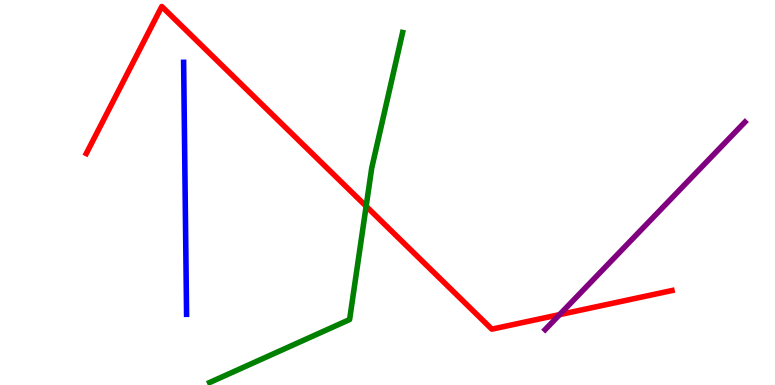[{'lines': ['blue', 'red'], 'intersections': []}, {'lines': ['green', 'red'], 'intersections': [{'x': 4.72, 'y': 4.64}]}, {'lines': ['purple', 'red'], 'intersections': [{'x': 7.22, 'y': 1.83}]}, {'lines': ['blue', 'green'], 'intersections': []}, {'lines': ['blue', 'purple'], 'intersections': []}, {'lines': ['green', 'purple'], 'intersections': []}]